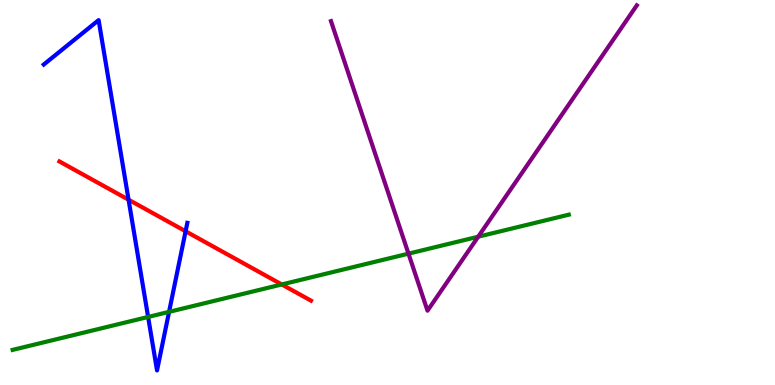[{'lines': ['blue', 'red'], 'intersections': [{'x': 1.66, 'y': 4.81}, {'x': 2.39, 'y': 3.99}]}, {'lines': ['green', 'red'], 'intersections': [{'x': 3.64, 'y': 2.61}]}, {'lines': ['purple', 'red'], 'intersections': []}, {'lines': ['blue', 'green'], 'intersections': [{'x': 1.91, 'y': 1.77}, {'x': 2.18, 'y': 1.9}]}, {'lines': ['blue', 'purple'], 'intersections': []}, {'lines': ['green', 'purple'], 'intersections': [{'x': 5.27, 'y': 3.41}, {'x': 6.17, 'y': 3.85}]}]